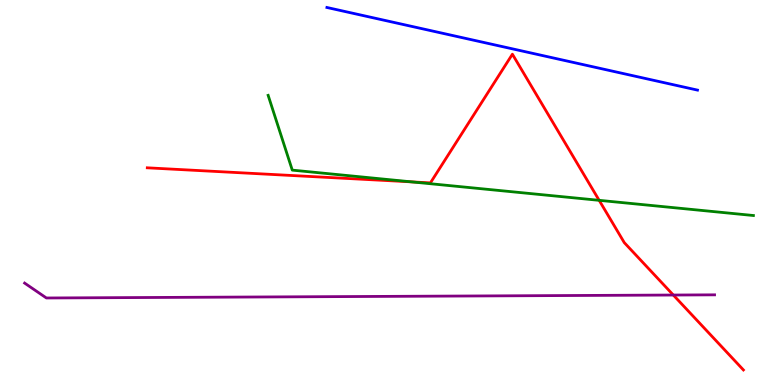[{'lines': ['blue', 'red'], 'intersections': []}, {'lines': ['green', 'red'], 'intersections': [{'x': 5.31, 'y': 5.28}, {'x': 7.73, 'y': 4.8}]}, {'lines': ['purple', 'red'], 'intersections': [{'x': 8.69, 'y': 2.34}]}, {'lines': ['blue', 'green'], 'intersections': []}, {'lines': ['blue', 'purple'], 'intersections': []}, {'lines': ['green', 'purple'], 'intersections': []}]